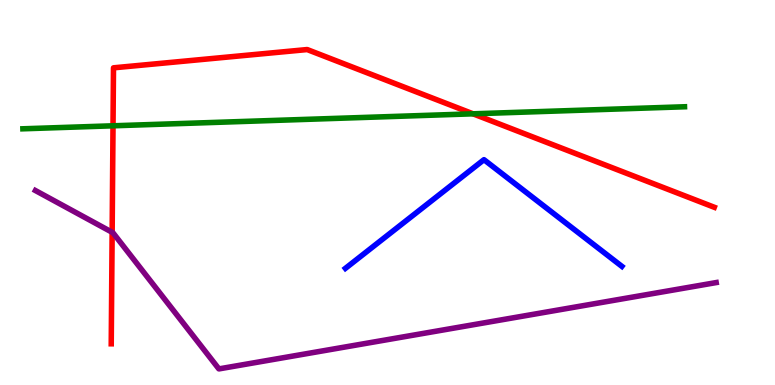[{'lines': ['blue', 'red'], 'intersections': []}, {'lines': ['green', 'red'], 'intersections': [{'x': 1.46, 'y': 6.73}, {'x': 6.1, 'y': 7.04}]}, {'lines': ['purple', 'red'], 'intersections': [{'x': 1.45, 'y': 3.97}]}, {'lines': ['blue', 'green'], 'intersections': []}, {'lines': ['blue', 'purple'], 'intersections': []}, {'lines': ['green', 'purple'], 'intersections': []}]